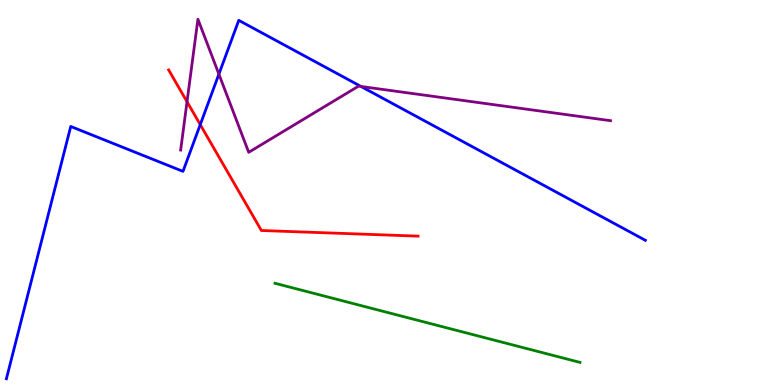[{'lines': ['blue', 'red'], 'intersections': [{'x': 2.58, 'y': 6.76}]}, {'lines': ['green', 'red'], 'intersections': []}, {'lines': ['purple', 'red'], 'intersections': [{'x': 2.41, 'y': 7.36}]}, {'lines': ['blue', 'green'], 'intersections': []}, {'lines': ['blue', 'purple'], 'intersections': [{'x': 2.82, 'y': 8.07}, {'x': 4.66, 'y': 7.75}]}, {'lines': ['green', 'purple'], 'intersections': []}]